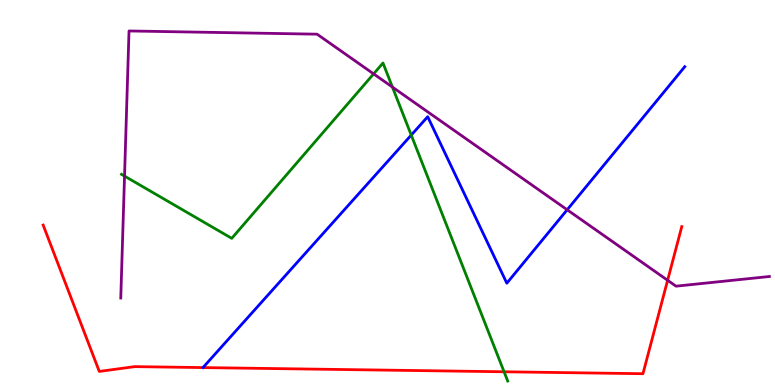[{'lines': ['blue', 'red'], 'intersections': []}, {'lines': ['green', 'red'], 'intersections': [{'x': 6.5, 'y': 0.344}]}, {'lines': ['purple', 'red'], 'intersections': [{'x': 8.61, 'y': 2.72}]}, {'lines': ['blue', 'green'], 'intersections': [{'x': 5.31, 'y': 6.49}]}, {'lines': ['blue', 'purple'], 'intersections': [{'x': 7.32, 'y': 4.55}]}, {'lines': ['green', 'purple'], 'intersections': [{'x': 1.61, 'y': 5.43}, {'x': 4.82, 'y': 8.08}, {'x': 5.06, 'y': 7.74}]}]